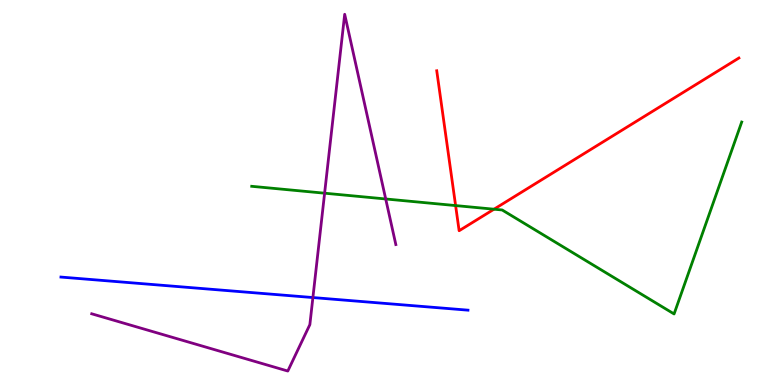[{'lines': ['blue', 'red'], 'intersections': []}, {'lines': ['green', 'red'], 'intersections': [{'x': 5.88, 'y': 4.66}, {'x': 6.37, 'y': 4.57}]}, {'lines': ['purple', 'red'], 'intersections': []}, {'lines': ['blue', 'green'], 'intersections': []}, {'lines': ['blue', 'purple'], 'intersections': [{'x': 4.04, 'y': 2.27}]}, {'lines': ['green', 'purple'], 'intersections': [{'x': 4.19, 'y': 4.98}, {'x': 4.98, 'y': 4.83}]}]